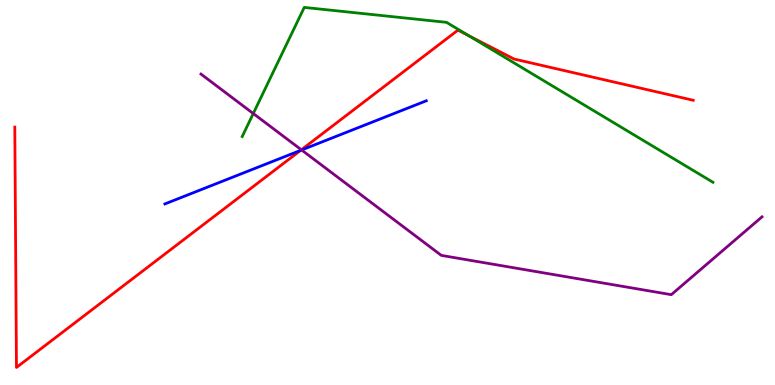[{'lines': ['blue', 'red'], 'intersections': [{'x': 3.88, 'y': 6.09}]}, {'lines': ['green', 'red'], 'intersections': [{'x': 6.05, 'y': 9.07}]}, {'lines': ['purple', 'red'], 'intersections': [{'x': 3.89, 'y': 6.11}]}, {'lines': ['blue', 'green'], 'intersections': []}, {'lines': ['blue', 'purple'], 'intersections': [{'x': 3.89, 'y': 6.1}]}, {'lines': ['green', 'purple'], 'intersections': [{'x': 3.27, 'y': 7.05}]}]